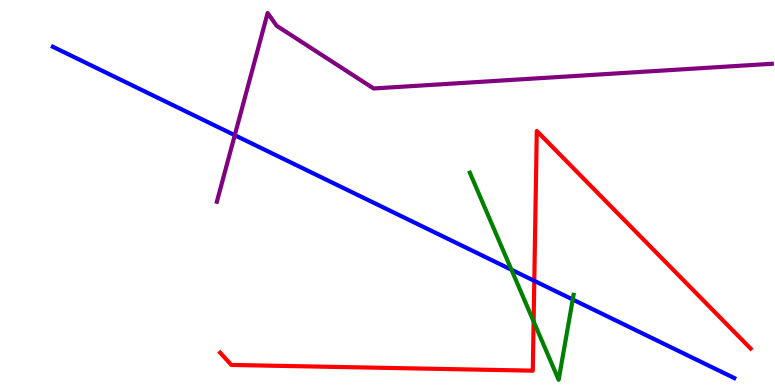[{'lines': ['blue', 'red'], 'intersections': [{'x': 6.89, 'y': 2.71}]}, {'lines': ['green', 'red'], 'intersections': [{'x': 6.89, 'y': 1.65}]}, {'lines': ['purple', 'red'], 'intersections': []}, {'lines': ['blue', 'green'], 'intersections': [{'x': 6.6, 'y': 2.99}, {'x': 7.39, 'y': 2.22}]}, {'lines': ['blue', 'purple'], 'intersections': [{'x': 3.03, 'y': 6.49}]}, {'lines': ['green', 'purple'], 'intersections': []}]